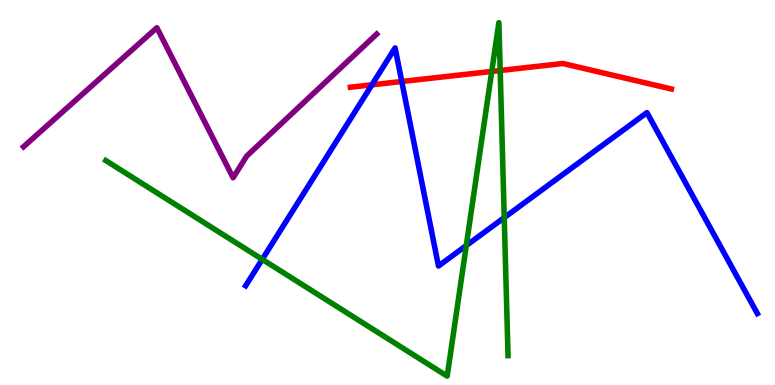[{'lines': ['blue', 'red'], 'intersections': [{'x': 4.8, 'y': 7.8}, {'x': 5.18, 'y': 7.88}]}, {'lines': ['green', 'red'], 'intersections': [{'x': 6.35, 'y': 8.14}, {'x': 6.45, 'y': 8.17}]}, {'lines': ['purple', 'red'], 'intersections': []}, {'lines': ['blue', 'green'], 'intersections': [{'x': 3.38, 'y': 3.26}, {'x': 6.02, 'y': 3.62}, {'x': 6.51, 'y': 4.35}]}, {'lines': ['blue', 'purple'], 'intersections': []}, {'lines': ['green', 'purple'], 'intersections': []}]